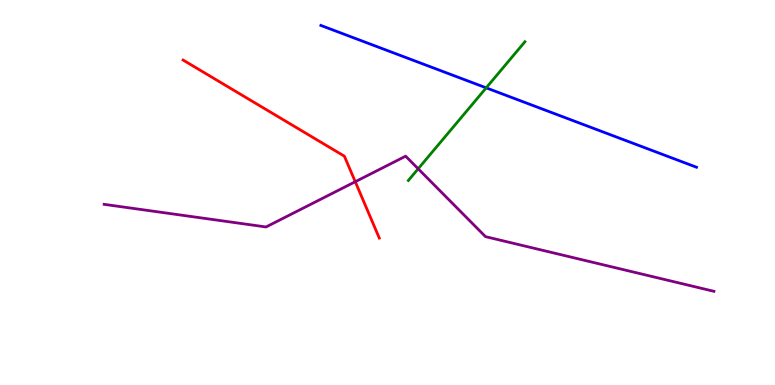[{'lines': ['blue', 'red'], 'intersections': []}, {'lines': ['green', 'red'], 'intersections': []}, {'lines': ['purple', 'red'], 'intersections': [{'x': 4.58, 'y': 5.28}]}, {'lines': ['blue', 'green'], 'intersections': [{'x': 6.27, 'y': 7.72}]}, {'lines': ['blue', 'purple'], 'intersections': []}, {'lines': ['green', 'purple'], 'intersections': [{'x': 5.4, 'y': 5.62}]}]